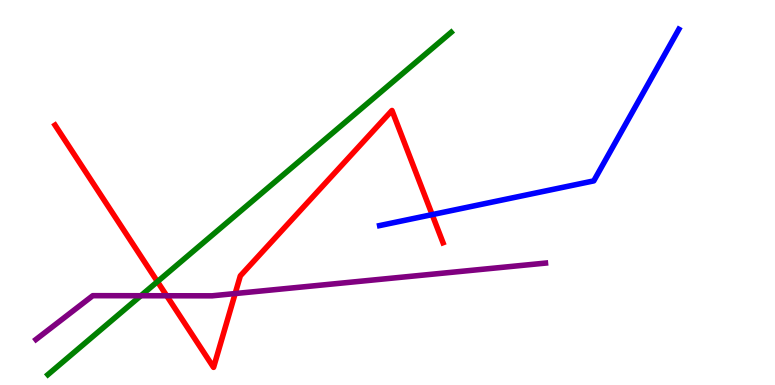[{'lines': ['blue', 'red'], 'intersections': [{'x': 5.58, 'y': 4.43}]}, {'lines': ['green', 'red'], 'intersections': [{'x': 2.03, 'y': 2.68}]}, {'lines': ['purple', 'red'], 'intersections': [{'x': 2.15, 'y': 2.32}, {'x': 3.03, 'y': 2.38}]}, {'lines': ['blue', 'green'], 'intersections': []}, {'lines': ['blue', 'purple'], 'intersections': []}, {'lines': ['green', 'purple'], 'intersections': [{'x': 1.82, 'y': 2.32}]}]